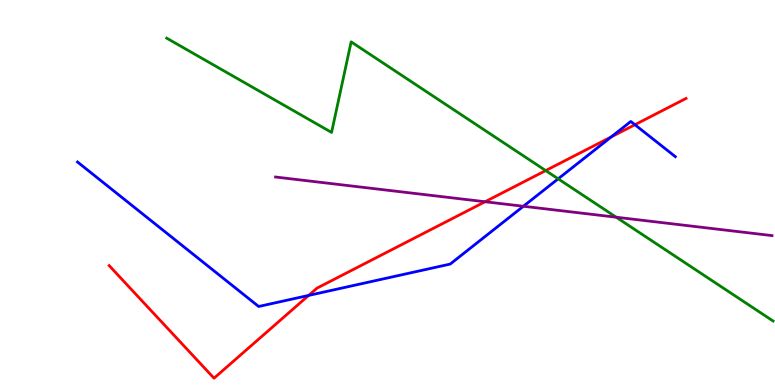[{'lines': ['blue', 'red'], 'intersections': [{'x': 3.98, 'y': 2.33}, {'x': 7.89, 'y': 6.45}, {'x': 8.19, 'y': 6.76}]}, {'lines': ['green', 'red'], 'intersections': [{'x': 7.04, 'y': 5.57}]}, {'lines': ['purple', 'red'], 'intersections': [{'x': 6.26, 'y': 4.76}]}, {'lines': ['blue', 'green'], 'intersections': [{'x': 7.2, 'y': 5.36}]}, {'lines': ['blue', 'purple'], 'intersections': [{'x': 6.75, 'y': 4.64}]}, {'lines': ['green', 'purple'], 'intersections': [{'x': 7.95, 'y': 4.36}]}]